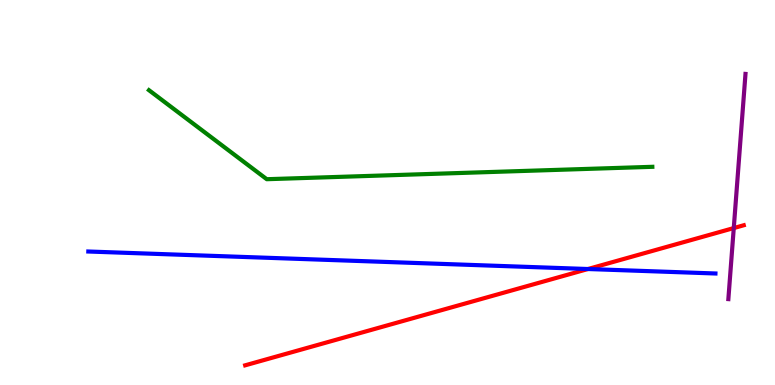[{'lines': ['blue', 'red'], 'intersections': [{'x': 7.59, 'y': 3.01}]}, {'lines': ['green', 'red'], 'intersections': []}, {'lines': ['purple', 'red'], 'intersections': [{'x': 9.47, 'y': 4.08}]}, {'lines': ['blue', 'green'], 'intersections': []}, {'lines': ['blue', 'purple'], 'intersections': []}, {'lines': ['green', 'purple'], 'intersections': []}]